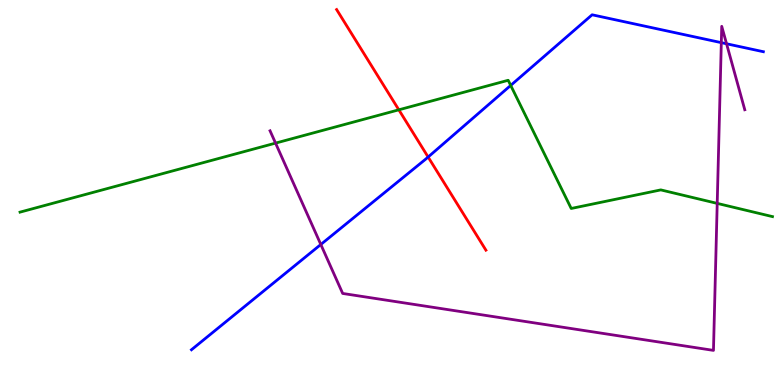[{'lines': ['blue', 'red'], 'intersections': [{'x': 5.52, 'y': 5.92}]}, {'lines': ['green', 'red'], 'intersections': [{'x': 5.15, 'y': 7.15}]}, {'lines': ['purple', 'red'], 'intersections': []}, {'lines': ['blue', 'green'], 'intersections': [{'x': 6.59, 'y': 7.78}]}, {'lines': ['blue', 'purple'], 'intersections': [{'x': 4.14, 'y': 3.65}, {'x': 9.31, 'y': 8.89}, {'x': 9.37, 'y': 8.86}]}, {'lines': ['green', 'purple'], 'intersections': [{'x': 3.56, 'y': 6.28}, {'x': 9.25, 'y': 4.72}]}]